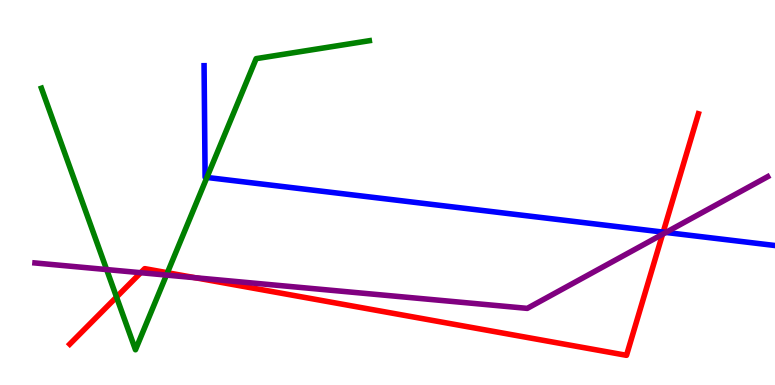[{'lines': ['blue', 'red'], 'intersections': [{'x': 8.56, 'y': 3.97}]}, {'lines': ['green', 'red'], 'intersections': [{'x': 1.5, 'y': 2.28}, {'x': 2.16, 'y': 2.92}]}, {'lines': ['purple', 'red'], 'intersections': [{'x': 1.82, 'y': 2.92}, {'x': 2.52, 'y': 2.79}, {'x': 8.55, 'y': 3.92}]}, {'lines': ['blue', 'green'], 'intersections': [{'x': 2.67, 'y': 5.39}]}, {'lines': ['blue', 'purple'], 'intersections': [{'x': 8.59, 'y': 3.96}]}, {'lines': ['green', 'purple'], 'intersections': [{'x': 1.38, 'y': 3.0}, {'x': 2.15, 'y': 2.86}]}]